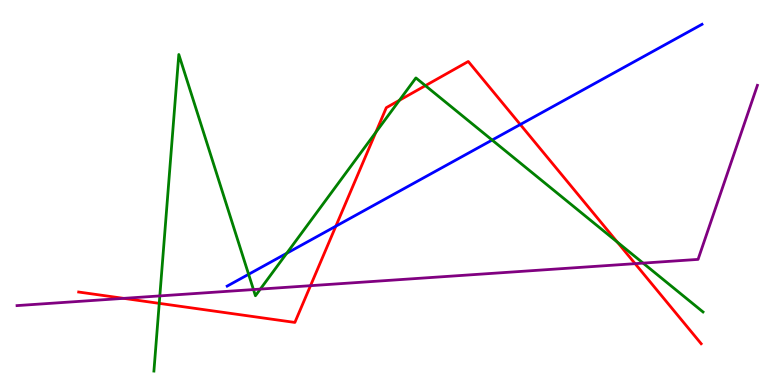[{'lines': ['blue', 'red'], 'intersections': [{'x': 4.33, 'y': 4.12}, {'x': 6.71, 'y': 6.77}]}, {'lines': ['green', 'red'], 'intersections': [{'x': 2.05, 'y': 2.12}, {'x': 4.85, 'y': 6.56}, {'x': 5.15, 'y': 7.4}, {'x': 5.49, 'y': 7.78}, {'x': 7.97, 'y': 3.71}]}, {'lines': ['purple', 'red'], 'intersections': [{'x': 1.6, 'y': 2.25}, {'x': 4.01, 'y': 2.58}, {'x': 8.19, 'y': 3.15}]}, {'lines': ['blue', 'green'], 'intersections': [{'x': 3.21, 'y': 2.88}, {'x': 3.7, 'y': 3.42}, {'x': 6.35, 'y': 6.36}]}, {'lines': ['blue', 'purple'], 'intersections': []}, {'lines': ['green', 'purple'], 'intersections': [{'x': 2.06, 'y': 2.31}, {'x': 3.27, 'y': 2.48}, {'x': 3.36, 'y': 2.49}, {'x': 8.3, 'y': 3.17}]}]